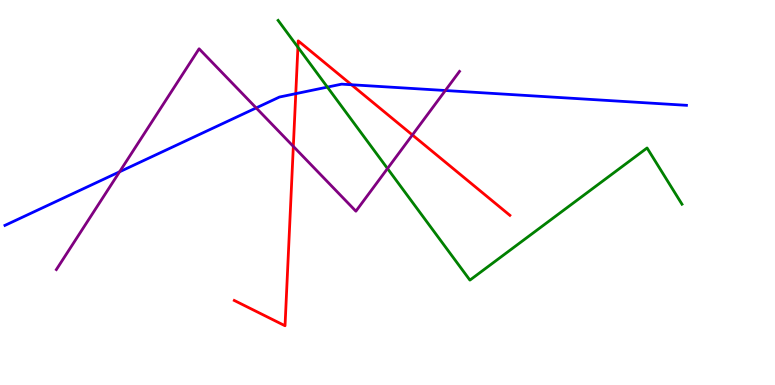[{'lines': ['blue', 'red'], 'intersections': [{'x': 3.82, 'y': 7.57}, {'x': 4.53, 'y': 7.8}]}, {'lines': ['green', 'red'], 'intersections': [{'x': 3.84, 'y': 8.77}]}, {'lines': ['purple', 'red'], 'intersections': [{'x': 3.78, 'y': 6.2}, {'x': 5.32, 'y': 6.49}]}, {'lines': ['blue', 'green'], 'intersections': [{'x': 4.22, 'y': 7.74}]}, {'lines': ['blue', 'purple'], 'intersections': [{'x': 1.54, 'y': 5.54}, {'x': 3.31, 'y': 7.2}, {'x': 5.75, 'y': 7.65}]}, {'lines': ['green', 'purple'], 'intersections': [{'x': 5.0, 'y': 5.62}]}]